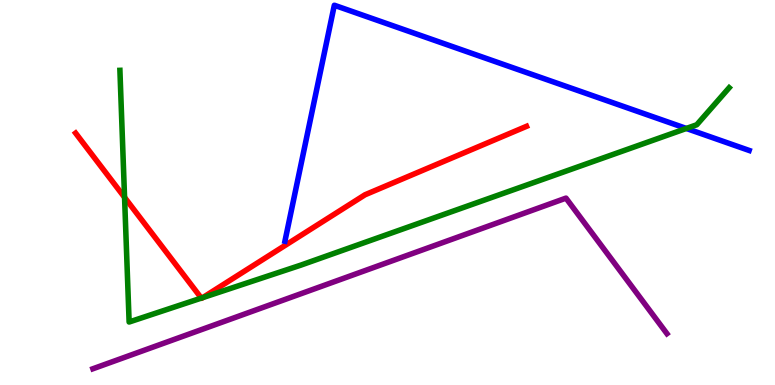[{'lines': ['blue', 'red'], 'intersections': []}, {'lines': ['green', 'red'], 'intersections': [{'x': 1.61, 'y': 4.87}, {'x': 2.6, 'y': 2.26}, {'x': 2.62, 'y': 2.27}]}, {'lines': ['purple', 'red'], 'intersections': []}, {'lines': ['blue', 'green'], 'intersections': [{'x': 8.86, 'y': 6.66}]}, {'lines': ['blue', 'purple'], 'intersections': []}, {'lines': ['green', 'purple'], 'intersections': []}]